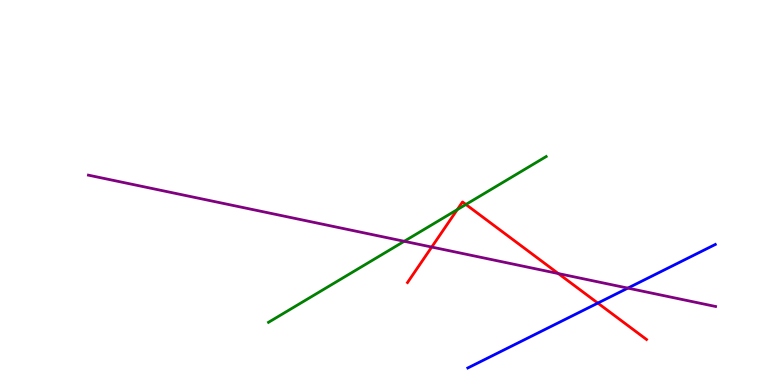[{'lines': ['blue', 'red'], 'intersections': [{'x': 7.71, 'y': 2.13}]}, {'lines': ['green', 'red'], 'intersections': [{'x': 5.9, 'y': 4.56}, {'x': 6.01, 'y': 4.69}]}, {'lines': ['purple', 'red'], 'intersections': [{'x': 5.57, 'y': 3.58}, {'x': 7.2, 'y': 2.89}]}, {'lines': ['blue', 'green'], 'intersections': []}, {'lines': ['blue', 'purple'], 'intersections': [{'x': 8.1, 'y': 2.52}]}, {'lines': ['green', 'purple'], 'intersections': [{'x': 5.22, 'y': 3.73}]}]